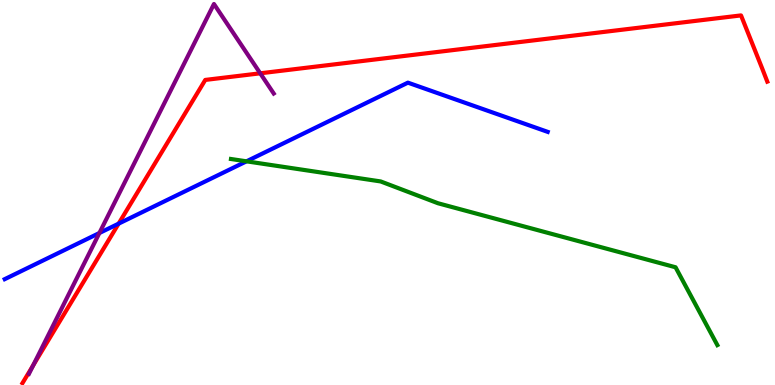[{'lines': ['blue', 'red'], 'intersections': [{'x': 1.53, 'y': 4.19}]}, {'lines': ['green', 'red'], 'intersections': []}, {'lines': ['purple', 'red'], 'intersections': [{'x': 0.428, 'y': 0.511}, {'x': 3.36, 'y': 8.1}]}, {'lines': ['blue', 'green'], 'intersections': [{'x': 3.18, 'y': 5.81}]}, {'lines': ['blue', 'purple'], 'intersections': [{'x': 1.28, 'y': 3.95}]}, {'lines': ['green', 'purple'], 'intersections': []}]